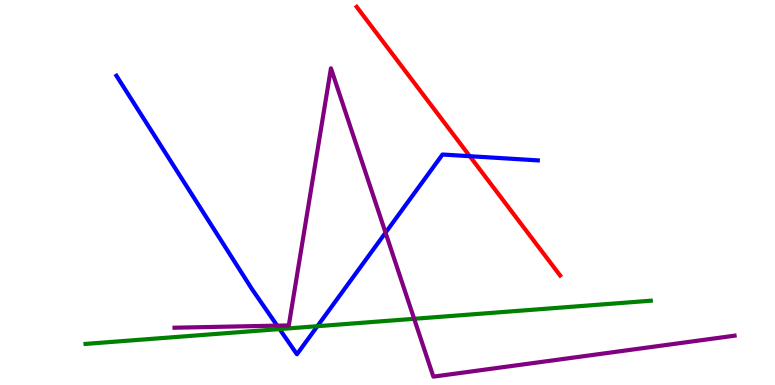[{'lines': ['blue', 'red'], 'intersections': [{'x': 6.06, 'y': 5.94}]}, {'lines': ['green', 'red'], 'intersections': []}, {'lines': ['purple', 'red'], 'intersections': []}, {'lines': ['blue', 'green'], 'intersections': [{'x': 3.61, 'y': 1.45}, {'x': 4.1, 'y': 1.53}]}, {'lines': ['blue', 'purple'], 'intersections': [{'x': 3.58, 'y': 1.54}, {'x': 4.97, 'y': 3.96}]}, {'lines': ['green', 'purple'], 'intersections': [{'x': 5.34, 'y': 1.72}]}]